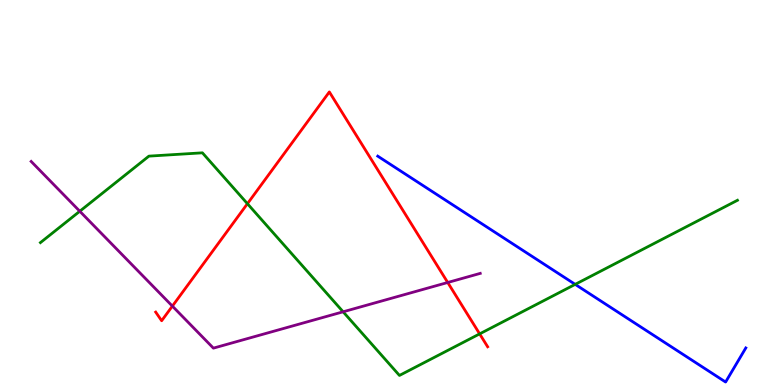[{'lines': ['blue', 'red'], 'intersections': []}, {'lines': ['green', 'red'], 'intersections': [{'x': 3.19, 'y': 4.71}, {'x': 6.19, 'y': 1.33}]}, {'lines': ['purple', 'red'], 'intersections': [{'x': 2.22, 'y': 2.05}, {'x': 5.78, 'y': 2.66}]}, {'lines': ['blue', 'green'], 'intersections': [{'x': 7.42, 'y': 2.61}]}, {'lines': ['blue', 'purple'], 'intersections': []}, {'lines': ['green', 'purple'], 'intersections': [{'x': 1.03, 'y': 4.51}, {'x': 4.43, 'y': 1.9}]}]